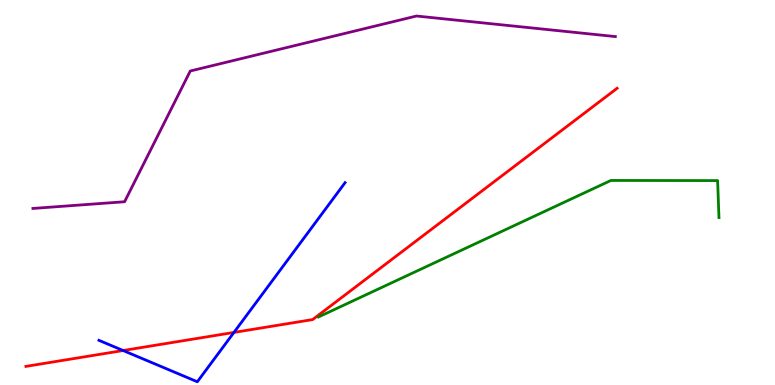[{'lines': ['blue', 'red'], 'intersections': [{'x': 1.59, 'y': 0.896}, {'x': 3.02, 'y': 1.37}]}, {'lines': ['green', 'red'], 'intersections': []}, {'lines': ['purple', 'red'], 'intersections': []}, {'lines': ['blue', 'green'], 'intersections': []}, {'lines': ['blue', 'purple'], 'intersections': []}, {'lines': ['green', 'purple'], 'intersections': []}]